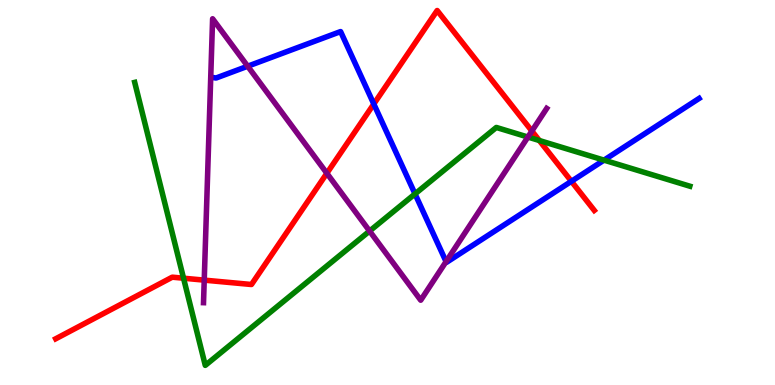[{'lines': ['blue', 'red'], 'intersections': [{'x': 4.82, 'y': 7.3}, {'x': 7.37, 'y': 5.29}]}, {'lines': ['green', 'red'], 'intersections': [{'x': 2.37, 'y': 2.77}, {'x': 6.96, 'y': 6.35}]}, {'lines': ['purple', 'red'], 'intersections': [{'x': 2.64, 'y': 2.72}, {'x': 4.22, 'y': 5.5}, {'x': 6.86, 'y': 6.6}]}, {'lines': ['blue', 'green'], 'intersections': [{'x': 5.36, 'y': 4.96}, {'x': 7.79, 'y': 5.84}]}, {'lines': ['blue', 'purple'], 'intersections': [{'x': 3.2, 'y': 8.28}, {'x': 5.76, 'y': 3.2}]}, {'lines': ['green', 'purple'], 'intersections': [{'x': 4.77, 'y': 4.0}, {'x': 6.81, 'y': 6.44}]}]